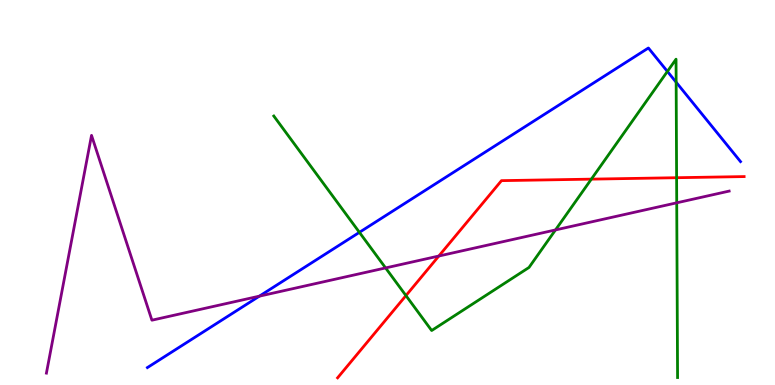[{'lines': ['blue', 'red'], 'intersections': []}, {'lines': ['green', 'red'], 'intersections': [{'x': 5.24, 'y': 2.32}, {'x': 7.63, 'y': 5.35}, {'x': 8.73, 'y': 5.38}]}, {'lines': ['purple', 'red'], 'intersections': [{'x': 5.66, 'y': 3.35}]}, {'lines': ['blue', 'green'], 'intersections': [{'x': 4.64, 'y': 3.97}, {'x': 8.61, 'y': 8.14}, {'x': 8.72, 'y': 7.86}]}, {'lines': ['blue', 'purple'], 'intersections': [{'x': 3.35, 'y': 2.31}]}, {'lines': ['green', 'purple'], 'intersections': [{'x': 4.98, 'y': 3.04}, {'x': 7.17, 'y': 4.03}, {'x': 8.73, 'y': 4.73}]}]